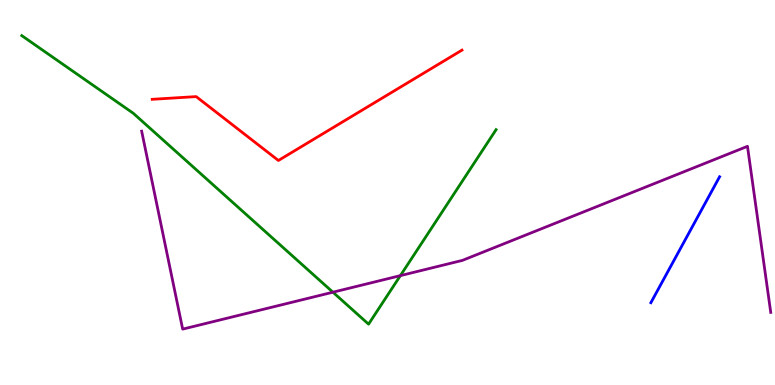[{'lines': ['blue', 'red'], 'intersections': []}, {'lines': ['green', 'red'], 'intersections': []}, {'lines': ['purple', 'red'], 'intersections': []}, {'lines': ['blue', 'green'], 'intersections': []}, {'lines': ['blue', 'purple'], 'intersections': []}, {'lines': ['green', 'purple'], 'intersections': [{'x': 4.3, 'y': 2.41}, {'x': 5.17, 'y': 2.84}]}]